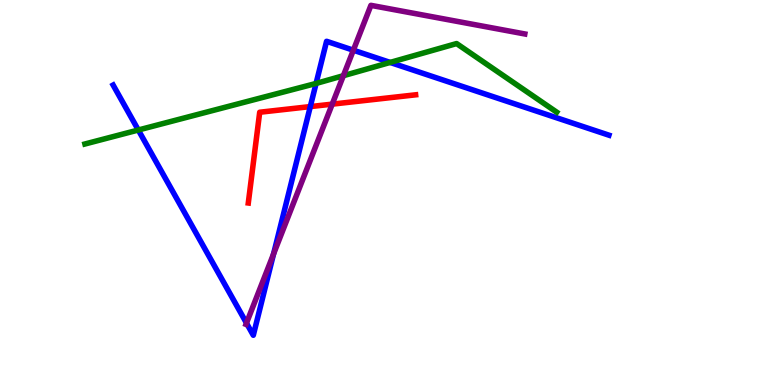[{'lines': ['blue', 'red'], 'intersections': [{'x': 4.0, 'y': 7.23}]}, {'lines': ['green', 'red'], 'intersections': []}, {'lines': ['purple', 'red'], 'intersections': [{'x': 4.29, 'y': 7.3}]}, {'lines': ['blue', 'green'], 'intersections': [{'x': 1.78, 'y': 6.62}, {'x': 4.08, 'y': 7.83}, {'x': 5.03, 'y': 8.38}]}, {'lines': ['blue', 'purple'], 'intersections': [{'x': 3.18, 'y': 1.61}, {'x': 3.53, 'y': 3.4}, {'x': 4.56, 'y': 8.7}]}, {'lines': ['green', 'purple'], 'intersections': [{'x': 4.43, 'y': 8.03}]}]